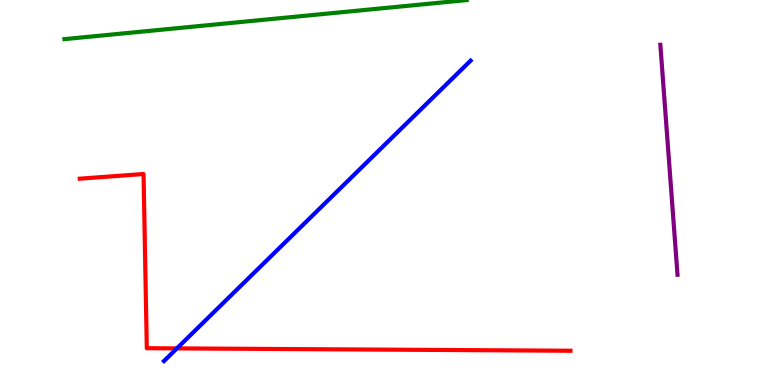[{'lines': ['blue', 'red'], 'intersections': [{'x': 2.28, 'y': 0.951}]}, {'lines': ['green', 'red'], 'intersections': []}, {'lines': ['purple', 'red'], 'intersections': []}, {'lines': ['blue', 'green'], 'intersections': []}, {'lines': ['blue', 'purple'], 'intersections': []}, {'lines': ['green', 'purple'], 'intersections': []}]